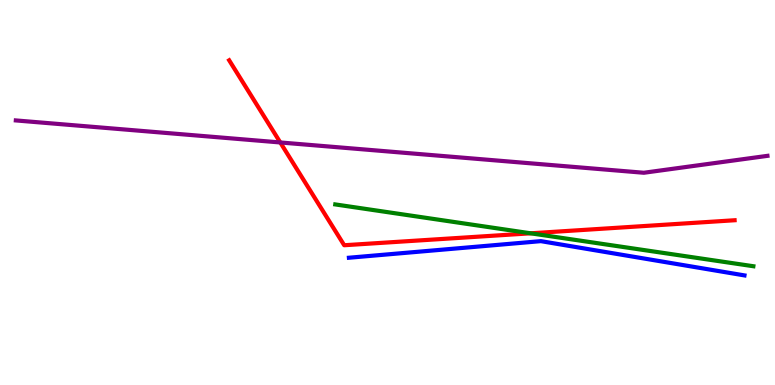[{'lines': ['blue', 'red'], 'intersections': []}, {'lines': ['green', 'red'], 'intersections': [{'x': 6.85, 'y': 3.94}]}, {'lines': ['purple', 'red'], 'intersections': [{'x': 3.62, 'y': 6.3}]}, {'lines': ['blue', 'green'], 'intersections': []}, {'lines': ['blue', 'purple'], 'intersections': []}, {'lines': ['green', 'purple'], 'intersections': []}]